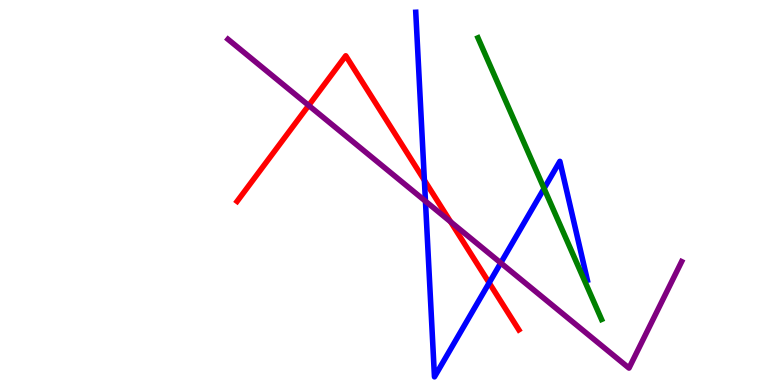[{'lines': ['blue', 'red'], 'intersections': [{'x': 5.48, 'y': 5.32}, {'x': 6.31, 'y': 2.65}]}, {'lines': ['green', 'red'], 'intersections': []}, {'lines': ['purple', 'red'], 'intersections': [{'x': 3.98, 'y': 7.26}, {'x': 5.81, 'y': 4.24}]}, {'lines': ['blue', 'green'], 'intersections': [{'x': 7.02, 'y': 5.1}]}, {'lines': ['blue', 'purple'], 'intersections': [{'x': 5.49, 'y': 4.77}, {'x': 6.46, 'y': 3.17}]}, {'lines': ['green', 'purple'], 'intersections': []}]